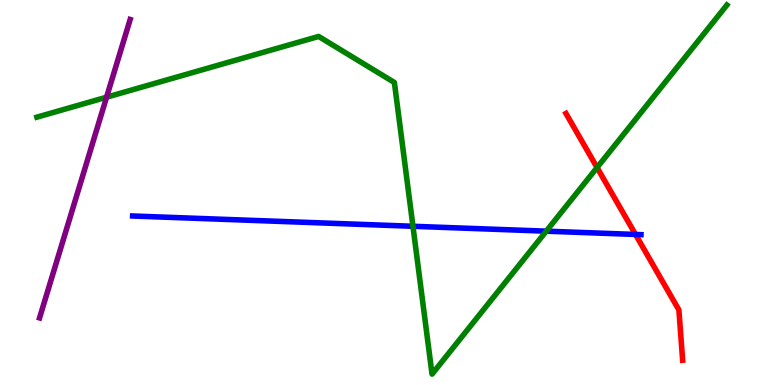[{'lines': ['blue', 'red'], 'intersections': [{'x': 8.2, 'y': 3.91}]}, {'lines': ['green', 'red'], 'intersections': [{'x': 7.7, 'y': 5.65}]}, {'lines': ['purple', 'red'], 'intersections': []}, {'lines': ['blue', 'green'], 'intersections': [{'x': 5.33, 'y': 4.12}, {'x': 7.05, 'y': 4.0}]}, {'lines': ['blue', 'purple'], 'intersections': []}, {'lines': ['green', 'purple'], 'intersections': [{'x': 1.38, 'y': 7.48}]}]